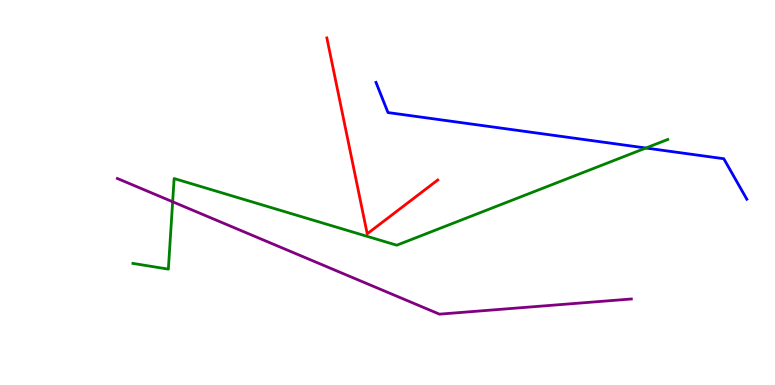[{'lines': ['blue', 'red'], 'intersections': []}, {'lines': ['green', 'red'], 'intersections': []}, {'lines': ['purple', 'red'], 'intersections': []}, {'lines': ['blue', 'green'], 'intersections': [{'x': 8.33, 'y': 6.16}]}, {'lines': ['blue', 'purple'], 'intersections': []}, {'lines': ['green', 'purple'], 'intersections': [{'x': 2.23, 'y': 4.76}]}]